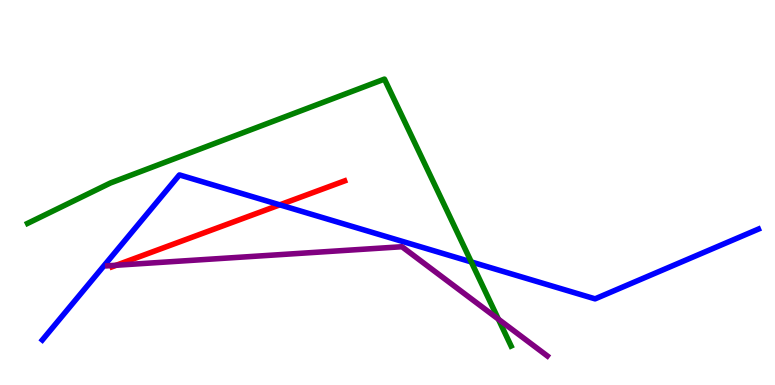[{'lines': ['blue', 'red'], 'intersections': [{'x': 3.61, 'y': 4.68}]}, {'lines': ['green', 'red'], 'intersections': []}, {'lines': ['purple', 'red'], 'intersections': [{'x': 1.5, 'y': 3.11}]}, {'lines': ['blue', 'green'], 'intersections': [{'x': 6.08, 'y': 3.2}]}, {'lines': ['blue', 'purple'], 'intersections': []}, {'lines': ['green', 'purple'], 'intersections': [{'x': 6.43, 'y': 1.71}]}]